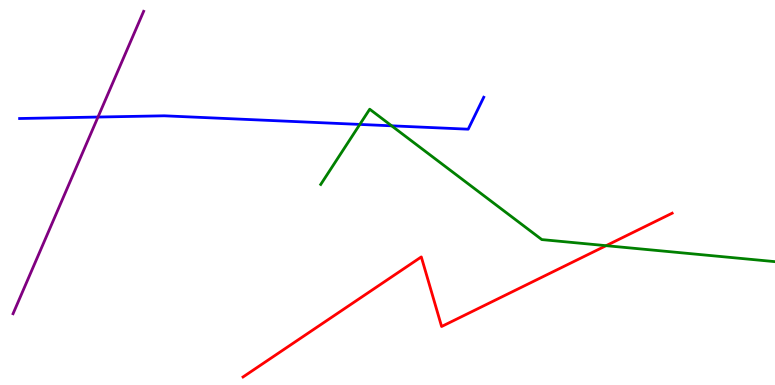[{'lines': ['blue', 'red'], 'intersections': []}, {'lines': ['green', 'red'], 'intersections': [{'x': 7.82, 'y': 3.62}]}, {'lines': ['purple', 'red'], 'intersections': []}, {'lines': ['blue', 'green'], 'intersections': [{'x': 4.64, 'y': 6.77}, {'x': 5.05, 'y': 6.73}]}, {'lines': ['blue', 'purple'], 'intersections': [{'x': 1.26, 'y': 6.96}]}, {'lines': ['green', 'purple'], 'intersections': []}]